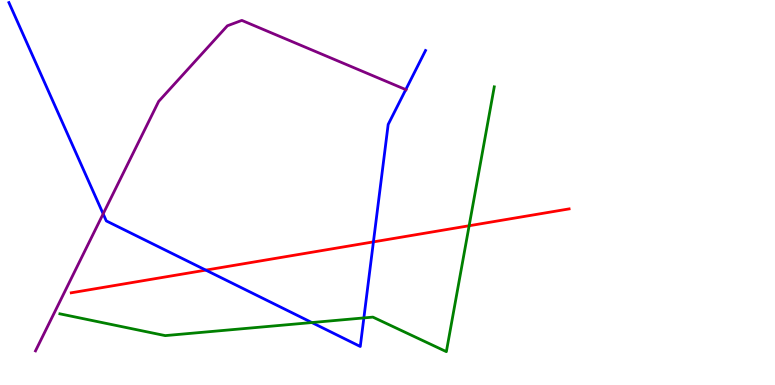[{'lines': ['blue', 'red'], 'intersections': [{'x': 2.66, 'y': 2.98}, {'x': 4.82, 'y': 3.72}]}, {'lines': ['green', 'red'], 'intersections': [{'x': 6.05, 'y': 4.14}]}, {'lines': ['purple', 'red'], 'intersections': []}, {'lines': ['blue', 'green'], 'intersections': [{'x': 4.02, 'y': 1.62}, {'x': 4.7, 'y': 1.74}]}, {'lines': ['blue', 'purple'], 'intersections': [{'x': 1.33, 'y': 4.45}, {'x': 5.24, 'y': 7.67}]}, {'lines': ['green', 'purple'], 'intersections': []}]